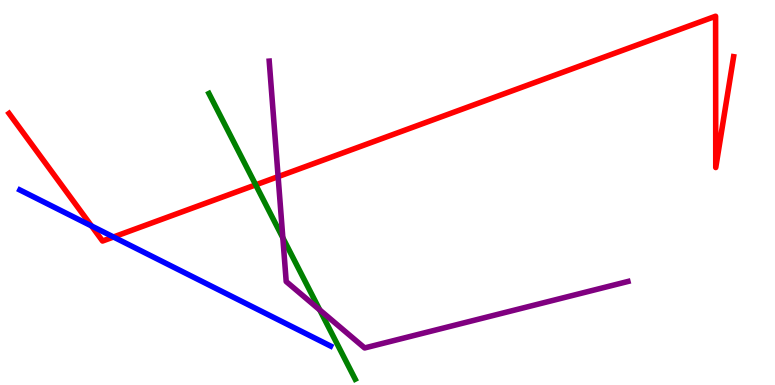[{'lines': ['blue', 'red'], 'intersections': [{'x': 1.18, 'y': 4.13}, {'x': 1.46, 'y': 3.84}]}, {'lines': ['green', 'red'], 'intersections': [{'x': 3.3, 'y': 5.2}]}, {'lines': ['purple', 'red'], 'intersections': [{'x': 3.59, 'y': 5.41}]}, {'lines': ['blue', 'green'], 'intersections': []}, {'lines': ['blue', 'purple'], 'intersections': []}, {'lines': ['green', 'purple'], 'intersections': [{'x': 3.65, 'y': 3.82}, {'x': 4.13, 'y': 1.95}]}]